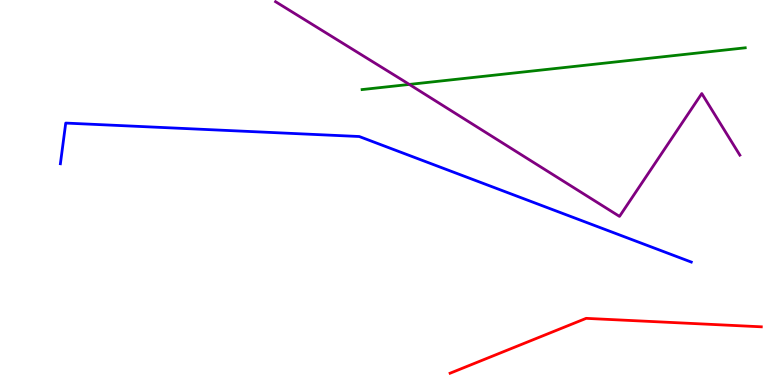[{'lines': ['blue', 'red'], 'intersections': []}, {'lines': ['green', 'red'], 'intersections': []}, {'lines': ['purple', 'red'], 'intersections': []}, {'lines': ['blue', 'green'], 'intersections': []}, {'lines': ['blue', 'purple'], 'intersections': []}, {'lines': ['green', 'purple'], 'intersections': [{'x': 5.28, 'y': 7.81}]}]